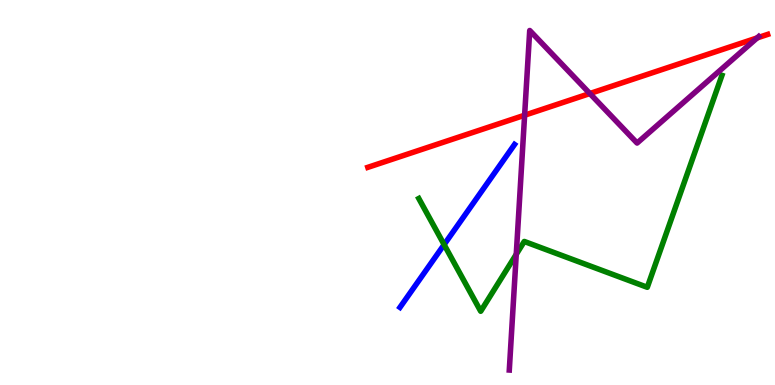[{'lines': ['blue', 'red'], 'intersections': []}, {'lines': ['green', 'red'], 'intersections': []}, {'lines': ['purple', 'red'], 'intersections': [{'x': 6.77, 'y': 7.01}, {'x': 7.61, 'y': 7.57}, {'x': 9.77, 'y': 9.02}]}, {'lines': ['blue', 'green'], 'intersections': [{'x': 5.73, 'y': 3.65}]}, {'lines': ['blue', 'purple'], 'intersections': []}, {'lines': ['green', 'purple'], 'intersections': [{'x': 6.66, 'y': 3.39}]}]